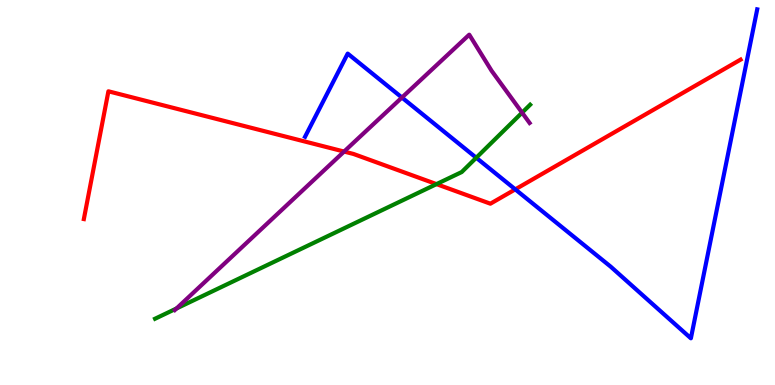[{'lines': ['blue', 'red'], 'intersections': [{'x': 6.65, 'y': 5.08}]}, {'lines': ['green', 'red'], 'intersections': [{'x': 5.63, 'y': 5.22}]}, {'lines': ['purple', 'red'], 'intersections': [{'x': 4.44, 'y': 6.06}]}, {'lines': ['blue', 'green'], 'intersections': [{'x': 6.15, 'y': 5.9}]}, {'lines': ['blue', 'purple'], 'intersections': [{'x': 5.19, 'y': 7.47}]}, {'lines': ['green', 'purple'], 'intersections': [{'x': 2.28, 'y': 1.99}, {'x': 6.74, 'y': 7.07}]}]